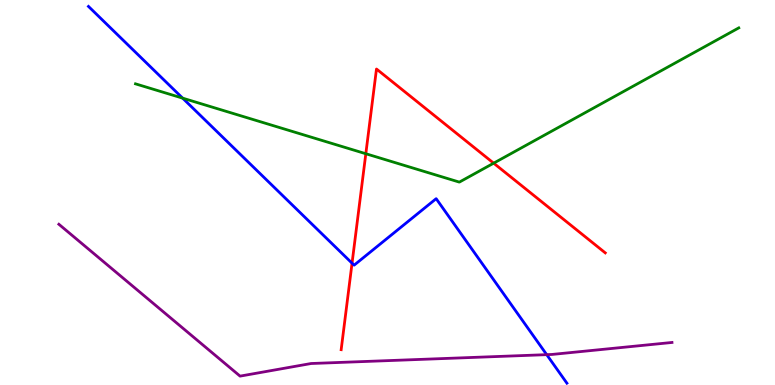[{'lines': ['blue', 'red'], 'intersections': [{'x': 4.54, 'y': 3.16}]}, {'lines': ['green', 'red'], 'intersections': [{'x': 4.72, 'y': 6.01}, {'x': 6.37, 'y': 5.76}]}, {'lines': ['purple', 'red'], 'intersections': []}, {'lines': ['blue', 'green'], 'intersections': [{'x': 2.36, 'y': 7.45}]}, {'lines': ['blue', 'purple'], 'intersections': [{'x': 7.05, 'y': 0.788}]}, {'lines': ['green', 'purple'], 'intersections': []}]